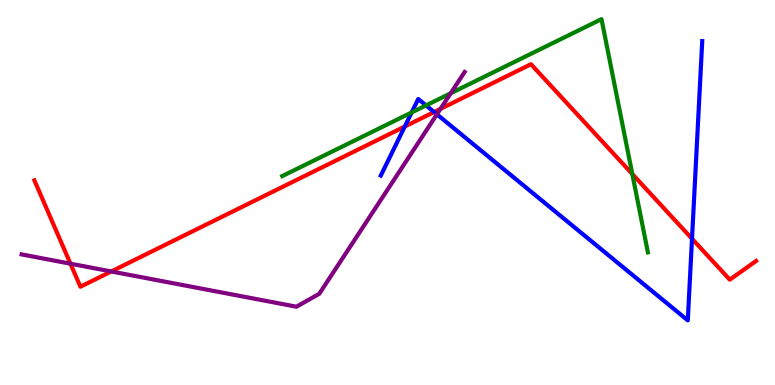[{'lines': ['blue', 'red'], 'intersections': [{'x': 5.22, 'y': 6.71}, {'x': 5.6, 'y': 7.09}, {'x': 8.93, 'y': 3.8}]}, {'lines': ['green', 'red'], 'intersections': [{'x': 8.16, 'y': 5.48}]}, {'lines': ['purple', 'red'], 'intersections': [{'x': 0.909, 'y': 3.15}, {'x': 1.44, 'y': 2.95}, {'x': 5.68, 'y': 7.17}]}, {'lines': ['blue', 'green'], 'intersections': [{'x': 5.31, 'y': 7.08}, {'x': 5.5, 'y': 7.26}]}, {'lines': ['blue', 'purple'], 'intersections': [{'x': 5.64, 'y': 7.03}]}, {'lines': ['green', 'purple'], 'intersections': [{'x': 5.82, 'y': 7.58}]}]